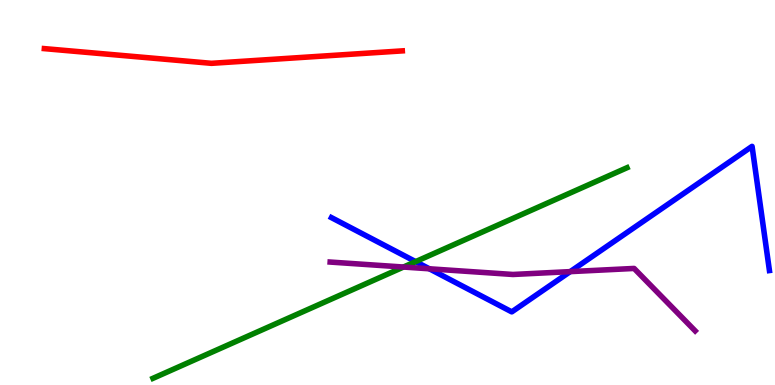[{'lines': ['blue', 'red'], 'intersections': []}, {'lines': ['green', 'red'], 'intersections': []}, {'lines': ['purple', 'red'], 'intersections': []}, {'lines': ['blue', 'green'], 'intersections': [{'x': 5.36, 'y': 3.2}]}, {'lines': ['blue', 'purple'], 'intersections': [{'x': 5.54, 'y': 3.02}, {'x': 7.36, 'y': 2.94}]}, {'lines': ['green', 'purple'], 'intersections': [{'x': 5.21, 'y': 3.06}]}]